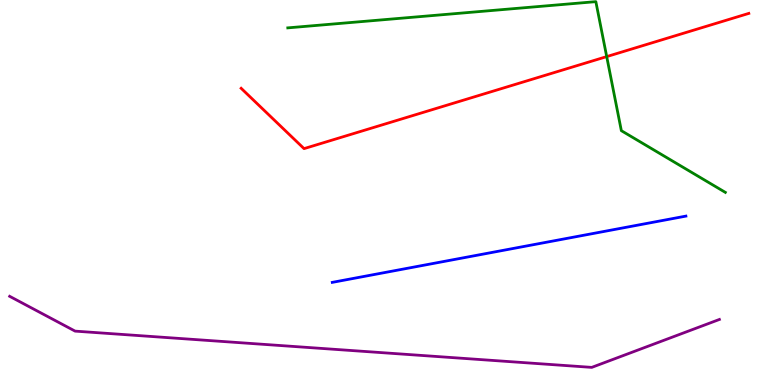[{'lines': ['blue', 'red'], 'intersections': []}, {'lines': ['green', 'red'], 'intersections': [{'x': 7.83, 'y': 8.53}]}, {'lines': ['purple', 'red'], 'intersections': []}, {'lines': ['blue', 'green'], 'intersections': []}, {'lines': ['blue', 'purple'], 'intersections': []}, {'lines': ['green', 'purple'], 'intersections': []}]